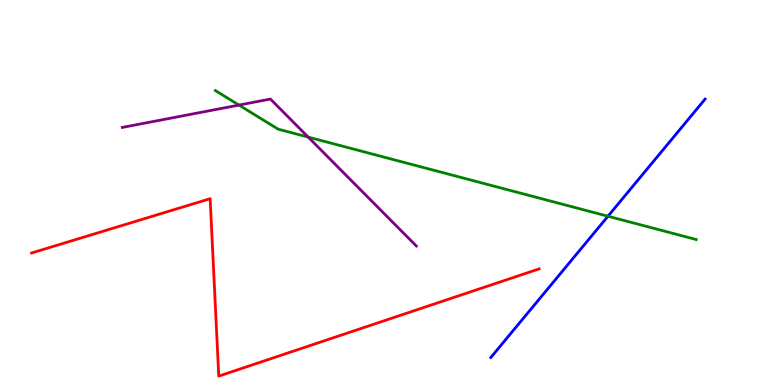[{'lines': ['blue', 'red'], 'intersections': []}, {'lines': ['green', 'red'], 'intersections': []}, {'lines': ['purple', 'red'], 'intersections': []}, {'lines': ['blue', 'green'], 'intersections': [{'x': 7.84, 'y': 4.38}]}, {'lines': ['blue', 'purple'], 'intersections': []}, {'lines': ['green', 'purple'], 'intersections': [{'x': 3.08, 'y': 7.27}, {'x': 3.98, 'y': 6.44}]}]